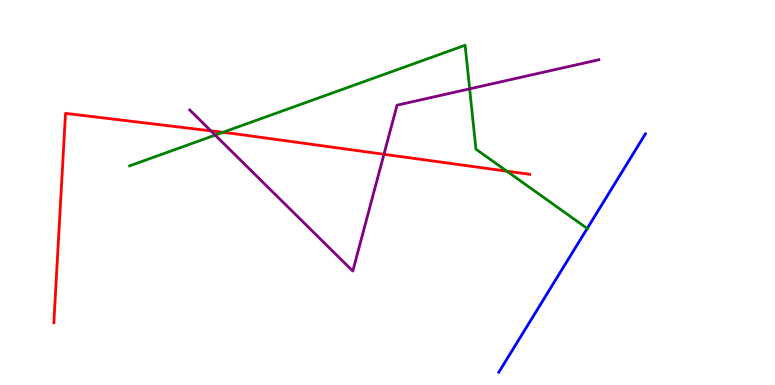[{'lines': ['blue', 'red'], 'intersections': []}, {'lines': ['green', 'red'], 'intersections': [{'x': 2.88, 'y': 6.56}, {'x': 6.54, 'y': 5.55}]}, {'lines': ['purple', 'red'], 'intersections': [{'x': 2.72, 'y': 6.6}, {'x': 4.95, 'y': 5.99}]}, {'lines': ['blue', 'green'], 'intersections': [{'x': 7.58, 'y': 4.07}]}, {'lines': ['blue', 'purple'], 'intersections': []}, {'lines': ['green', 'purple'], 'intersections': [{'x': 2.78, 'y': 6.49}, {'x': 6.06, 'y': 7.69}]}]